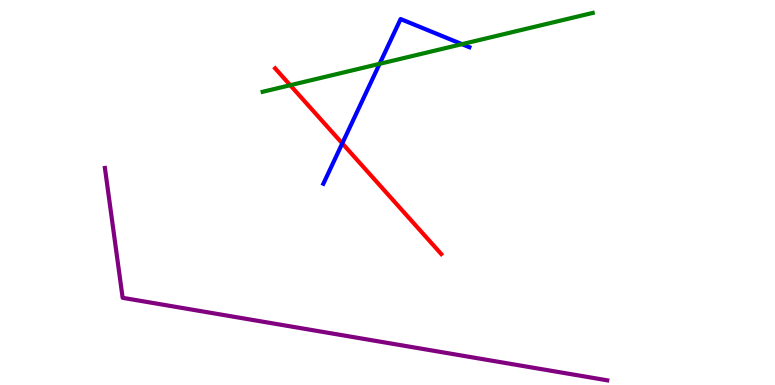[{'lines': ['blue', 'red'], 'intersections': [{'x': 4.42, 'y': 6.28}]}, {'lines': ['green', 'red'], 'intersections': [{'x': 3.74, 'y': 7.79}]}, {'lines': ['purple', 'red'], 'intersections': []}, {'lines': ['blue', 'green'], 'intersections': [{'x': 4.9, 'y': 8.34}, {'x': 5.96, 'y': 8.85}]}, {'lines': ['blue', 'purple'], 'intersections': []}, {'lines': ['green', 'purple'], 'intersections': []}]